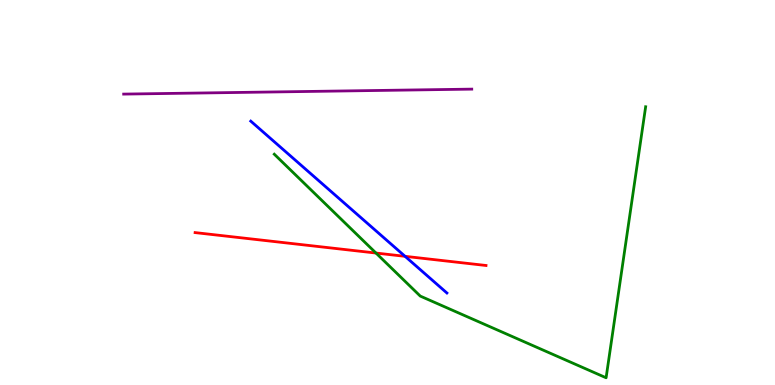[{'lines': ['blue', 'red'], 'intersections': [{'x': 5.23, 'y': 3.34}]}, {'lines': ['green', 'red'], 'intersections': [{'x': 4.85, 'y': 3.43}]}, {'lines': ['purple', 'red'], 'intersections': []}, {'lines': ['blue', 'green'], 'intersections': []}, {'lines': ['blue', 'purple'], 'intersections': []}, {'lines': ['green', 'purple'], 'intersections': []}]